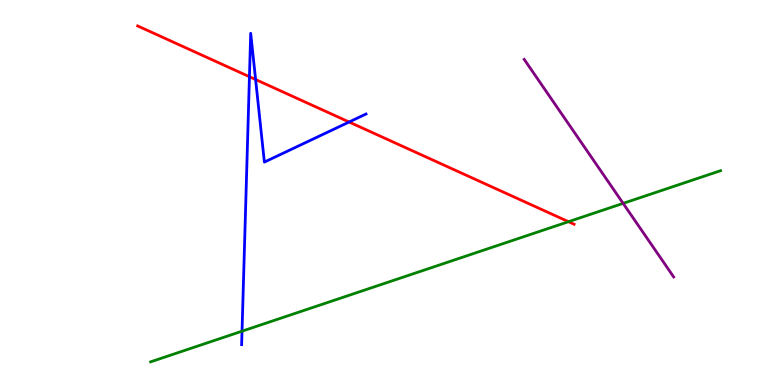[{'lines': ['blue', 'red'], 'intersections': [{'x': 3.22, 'y': 8.01}, {'x': 3.3, 'y': 7.93}, {'x': 4.5, 'y': 6.83}]}, {'lines': ['green', 'red'], 'intersections': [{'x': 7.34, 'y': 4.24}]}, {'lines': ['purple', 'red'], 'intersections': []}, {'lines': ['blue', 'green'], 'intersections': [{'x': 3.12, 'y': 1.4}]}, {'lines': ['blue', 'purple'], 'intersections': []}, {'lines': ['green', 'purple'], 'intersections': [{'x': 8.04, 'y': 4.72}]}]